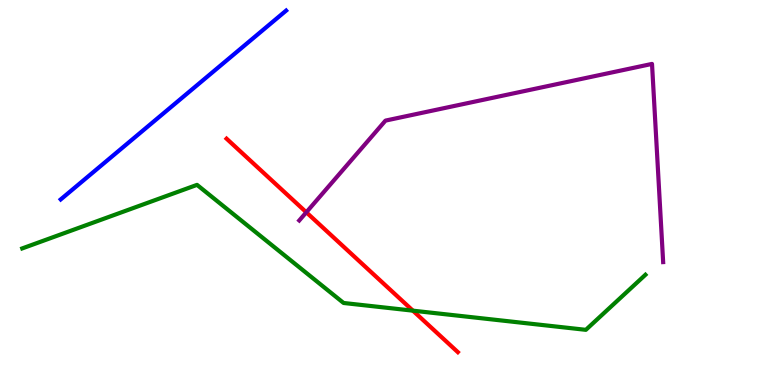[{'lines': ['blue', 'red'], 'intersections': []}, {'lines': ['green', 'red'], 'intersections': [{'x': 5.33, 'y': 1.93}]}, {'lines': ['purple', 'red'], 'intersections': [{'x': 3.95, 'y': 4.49}]}, {'lines': ['blue', 'green'], 'intersections': []}, {'lines': ['blue', 'purple'], 'intersections': []}, {'lines': ['green', 'purple'], 'intersections': []}]